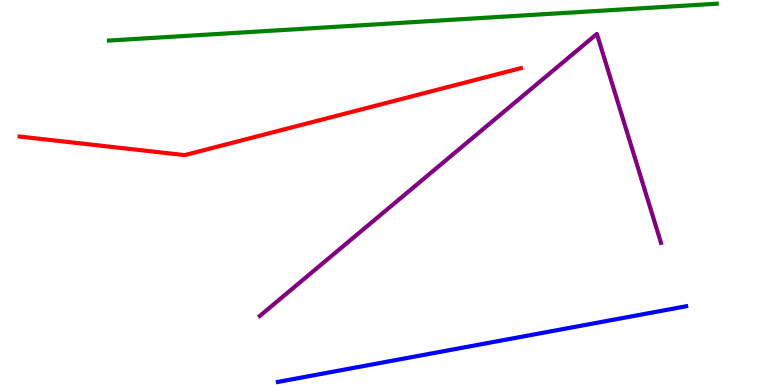[{'lines': ['blue', 'red'], 'intersections': []}, {'lines': ['green', 'red'], 'intersections': []}, {'lines': ['purple', 'red'], 'intersections': []}, {'lines': ['blue', 'green'], 'intersections': []}, {'lines': ['blue', 'purple'], 'intersections': []}, {'lines': ['green', 'purple'], 'intersections': []}]